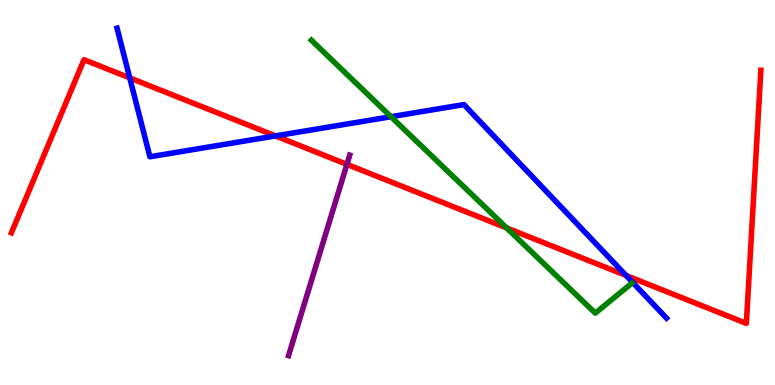[{'lines': ['blue', 'red'], 'intersections': [{'x': 1.67, 'y': 7.98}, {'x': 3.55, 'y': 6.47}, {'x': 8.08, 'y': 2.84}]}, {'lines': ['green', 'red'], 'intersections': [{'x': 6.54, 'y': 4.08}]}, {'lines': ['purple', 'red'], 'intersections': [{'x': 4.48, 'y': 5.73}]}, {'lines': ['blue', 'green'], 'intersections': [{'x': 5.04, 'y': 6.97}]}, {'lines': ['blue', 'purple'], 'intersections': []}, {'lines': ['green', 'purple'], 'intersections': []}]